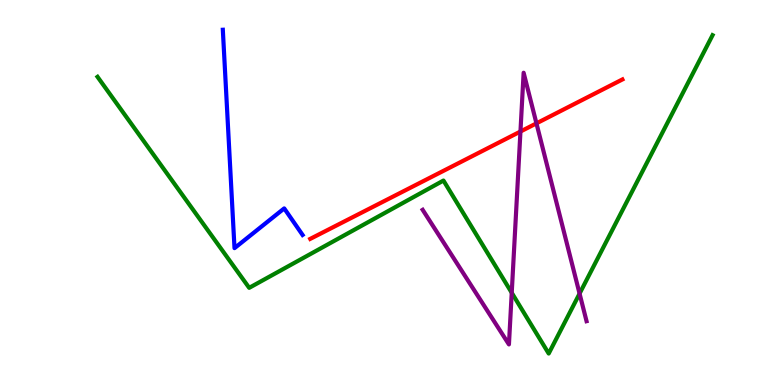[{'lines': ['blue', 'red'], 'intersections': []}, {'lines': ['green', 'red'], 'intersections': []}, {'lines': ['purple', 'red'], 'intersections': [{'x': 6.72, 'y': 6.58}, {'x': 6.92, 'y': 6.8}]}, {'lines': ['blue', 'green'], 'intersections': []}, {'lines': ['blue', 'purple'], 'intersections': []}, {'lines': ['green', 'purple'], 'intersections': [{'x': 6.6, 'y': 2.4}, {'x': 7.48, 'y': 2.37}]}]